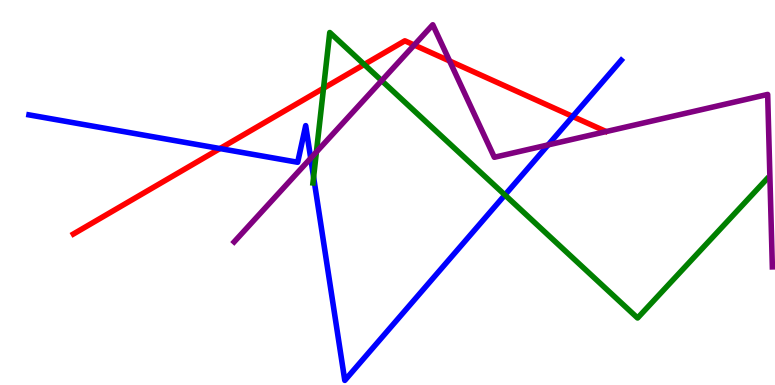[{'lines': ['blue', 'red'], 'intersections': [{'x': 2.84, 'y': 6.14}, {'x': 7.39, 'y': 6.97}]}, {'lines': ['green', 'red'], 'intersections': [{'x': 4.17, 'y': 7.71}, {'x': 4.7, 'y': 8.33}]}, {'lines': ['purple', 'red'], 'intersections': [{'x': 5.34, 'y': 8.83}, {'x': 5.8, 'y': 8.42}]}, {'lines': ['blue', 'green'], 'intersections': [{'x': 4.05, 'y': 5.4}, {'x': 6.52, 'y': 4.94}]}, {'lines': ['blue', 'purple'], 'intersections': [{'x': 4.01, 'y': 5.89}, {'x': 7.07, 'y': 6.24}]}, {'lines': ['green', 'purple'], 'intersections': [{'x': 4.08, 'y': 6.05}, {'x': 4.92, 'y': 7.91}]}]